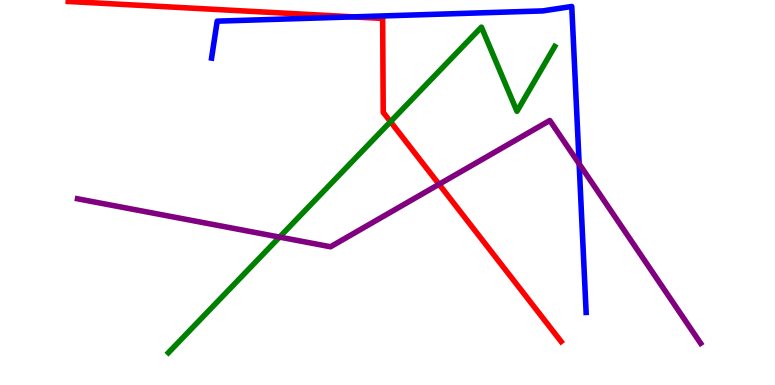[{'lines': ['blue', 'red'], 'intersections': [{'x': 4.56, 'y': 9.56}]}, {'lines': ['green', 'red'], 'intersections': [{'x': 5.04, 'y': 6.84}]}, {'lines': ['purple', 'red'], 'intersections': [{'x': 5.67, 'y': 5.21}]}, {'lines': ['blue', 'green'], 'intersections': []}, {'lines': ['blue', 'purple'], 'intersections': [{'x': 7.47, 'y': 5.75}]}, {'lines': ['green', 'purple'], 'intersections': [{'x': 3.61, 'y': 3.84}]}]